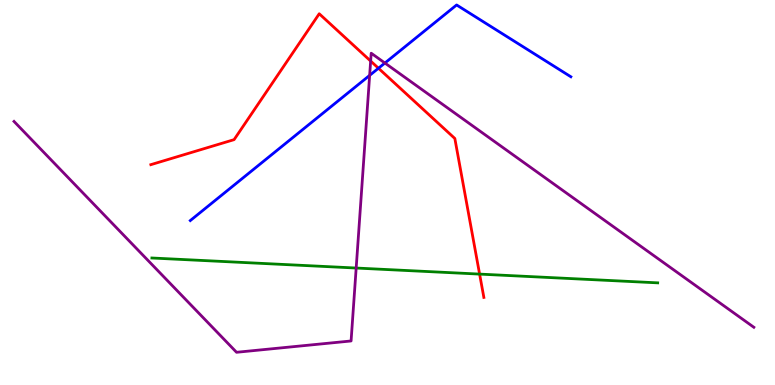[{'lines': ['blue', 'red'], 'intersections': [{'x': 4.88, 'y': 8.23}]}, {'lines': ['green', 'red'], 'intersections': [{'x': 6.19, 'y': 2.88}]}, {'lines': ['purple', 'red'], 'intersections': [{'x': 4.78, 'y': 8.41}]}, {'lines': ['blue', 'green'], 'intersections': []}, {'lines': ['blue', 'purple'], 'intersections': [{'x': 4.77, 'y': 8.04}, {'x': 4.97, 'y': 8.36}]}, {'lines': ['green', 'purple'], 'intersections': [{'x': 4.6, 'y': 3.04}]}]